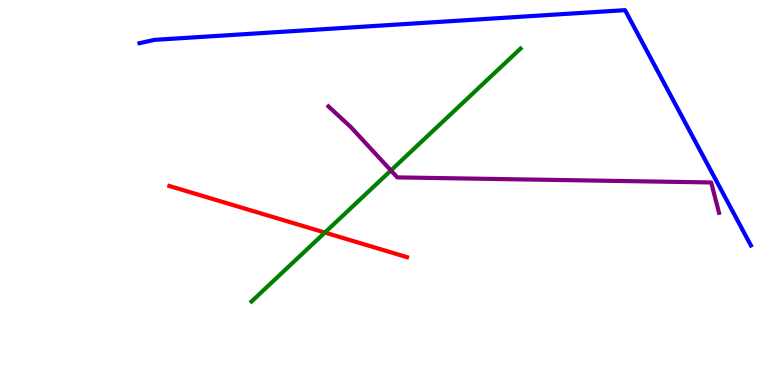[{'lines': ['blue', 'red'], 'intersections': []}, {'lines': ['green', 'red'], 'intersections': [{'x': 4.19, 'y': 3.96}]}, {'lines': ['purple', 'red'], 'intersections': []}, {'lines': ['blue', 'green'], 'intersections': []}, {'lines': ['blue', 'purple'], 'intersections': []}, {'lines': ['green', 'purple'], 'intersections': [{'x': 5.04, 'y': 5.57}]}]